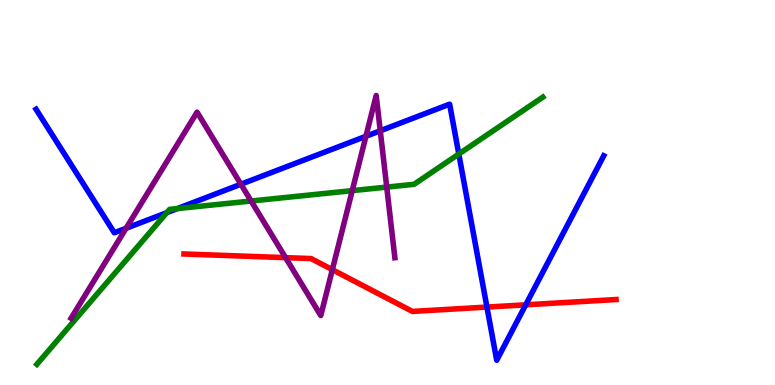[{'lines': ['blue', 'red'], 'intersections': [{'x': 6.28, 'y': 2.02}, {'x': 6.78, 'y': 2.08}]}, {'lines': ['green', 'red'], 'intersections': []}, {'lines': ['purple', 'red'], 'intersections': [{'x': 3.68, 'y': 3.31}, {'x': 4.29, 'y': 3.0}]}, {'lines': ['blue', 'green'], 'intersections': [{'x': 2.15, 'y': 4.48}, {'x': 2.29, 'y': 4.58}, {'x': 5.92, 'y': 6.0}]}, {'lines': ['blue', 'purple'], 'intersections': [{'x': 1.63, 'y': 4.07}, {'x': 3.11, 'y': 5.21}, {'x': 4.72, 'y': 6.46}, {'x': 4.91, 'y': 6.6}]}, {'lines': ['green', 'purple'], 'intersections': [{'x': 3.24, 'y': 4.78}, {'x': 4.54, 'y': 5.05}, {'x': 4.99, 'y': 5.14}]}]